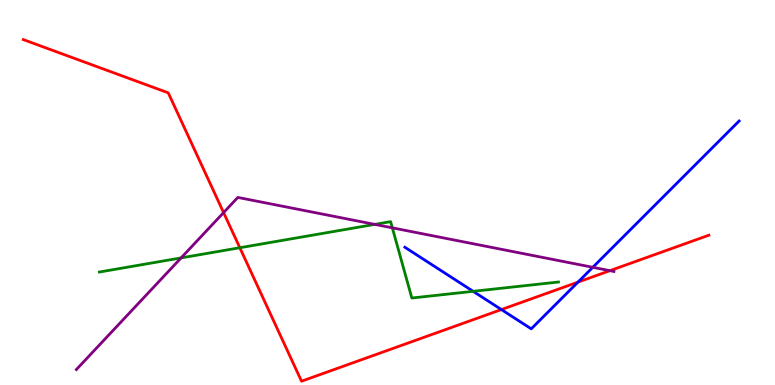[{'lines': ['blue', 'red'], 'intersections': [{'x': 6.47, 'y': 1.96}, {'x': 7.46, 'y': 2.67}]}, {'lines': ['green', 'red'], 'intersections': [{'x': 3.09, 'y': 3.57}]}, {'lines': ['purple', 'red'], 'intersections': [{'x': 2.89, 'y': 4.48}, {'x': 7.87, 'y': 2.97}]}, {'lines': ['blue', 'green'], 'intersections': [{'x': 6.11, 'y': 2.43}]}, {'lines': ['blue', 'purple'], 'intersections': [{'x': 7.65, 'y': 3.06}]}, {'lines': ['green', 'purple'], 'intersections': [{'x': 2.34, 'y': 3.3}, {'x': 4.84, 'y': 4.17}, {'x': 5.06, 'y': 4.08}]}]